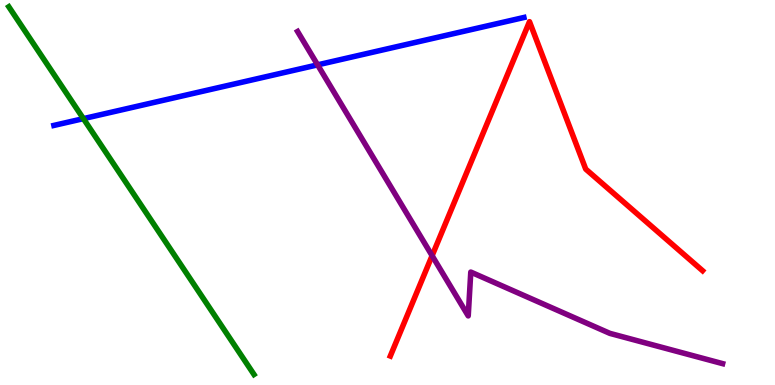[{'lines': ['blue', 'red'], 'intersections': []}, {'lines': ['green', 'red'], 'intersections': []}, {'lines': ['purple', 'red'], 'intersections': [{'x': 5.58, 'y': 3.36}]}, {'lines': ['blue', 'green'], 'intersections': [{'x': 1.08, 'y': 6.92}]}, {'lines': ['blue', 'purple'], 'intersections': [{'x': 4.1, 'y': 8.32}]}, {'lines': ['green', 'purple'], 'intersections': []}]